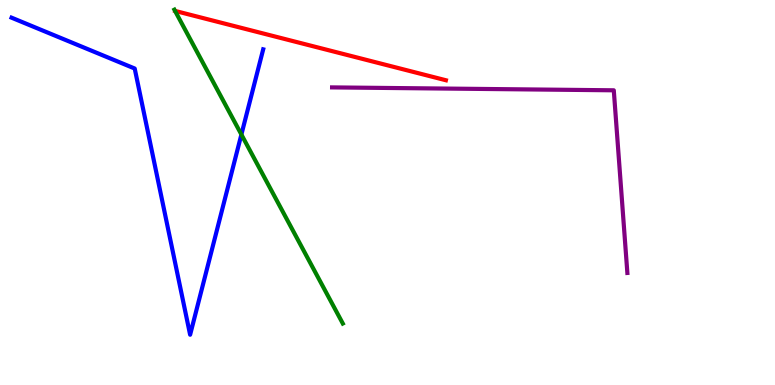[{'lines': ['blue', 'red'], 'intersections': []}, {'lines': ['green', 'red'], 'intersections': []}, {'lines': ['purple', 'red'], 'intersections': []}, {'lines': ['blue', 'green'], 'intersections': [{'x': 3.11, 'y': 6.51}]}, {'lines': ['blue', 'purple'], 'intersections': []}, {'lines': ['green', 'purple'], 'intersections': []}]